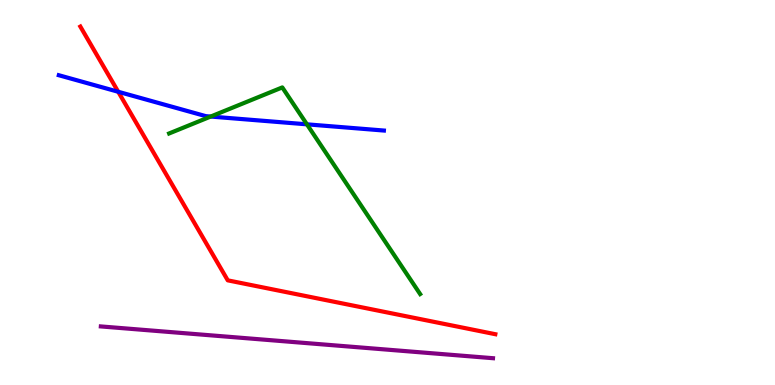[{'lines': ['blue', 'red'], 'intersections': [{'x': 1.53, 'y': 7.62}]}, {'lines': ['green', 'red'], 'intersections': []}, {'lines': ['purple', 'red'], 'intersections': []}, {'lines': ['blue', 'green'], 'intersections': [{'x': 2.72, 'y': 6.97}, {'x': 3.96, 'y': 6.77}]}, {'lines': ['blue', 'purple'], 'intersections': []}, {'lines': ['green', 'purple'], 'intersections': []}]